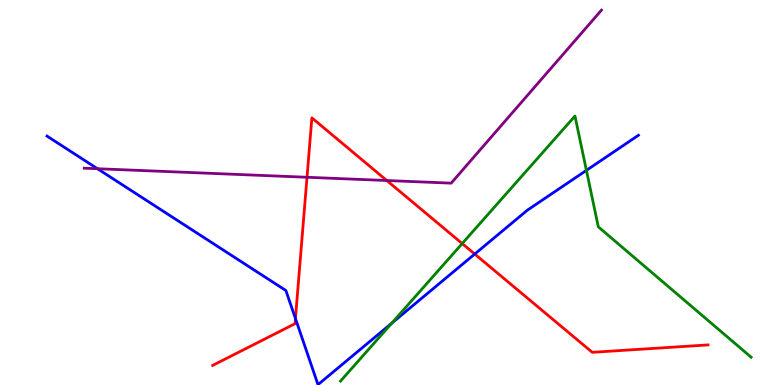[{'lines': ['blue', 'red'], 'intersections': [{'x': 3.81, 'y': 1.73}, {'x': 6.13, 'y': 3.4}]}, {'lines': ['green', 'red'], 'intersections': [{'x': 5.96, 'y': 3.67}]}, {'lines': ['purple', 'red'], 'intersections': [{'x': 3.96, 'y': 5.4}, {'x': 4.99, 'y': 5.31}]}, {'lines': ['blue', 'green'], 'intersections': [{'x': 5.05, 'y': 1.61}, {'x': 7.57, 'y': 5.58}]}, {'lines': ['blue', 'purple'], 'intersections': [{'x': 1.26, 'y': 5.62}]}, {'lines': ['green', 'purple'], 'intersections': []}]